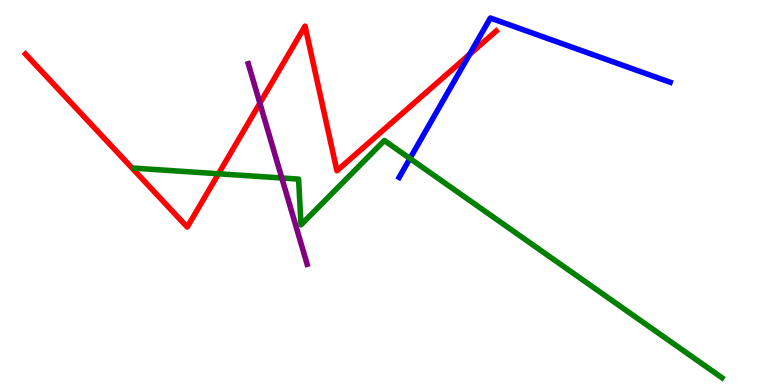[{'lines': ['blue', 'red'], 'intersections': [{'x': 6.06, 'y': 8.59}]}, {'lines': ['green', 'red'], 'intersections': [{'x': 2.82, 'y': 5.49}]}, {'lines': ['purple', 'red'], 'intersections': [{'x': 3.35, 'y': 7.32}]}, {'lines': ['blue', 'green'], 'intersections': [{'x': 5.29, 'y': 5.88}]}, {'lines': ['blue', 'purple'], 'intersections': []}, {'lines': ['green', 'purple'], 'intersections': [{'x': 3.64, 'y': 5.38}]}]